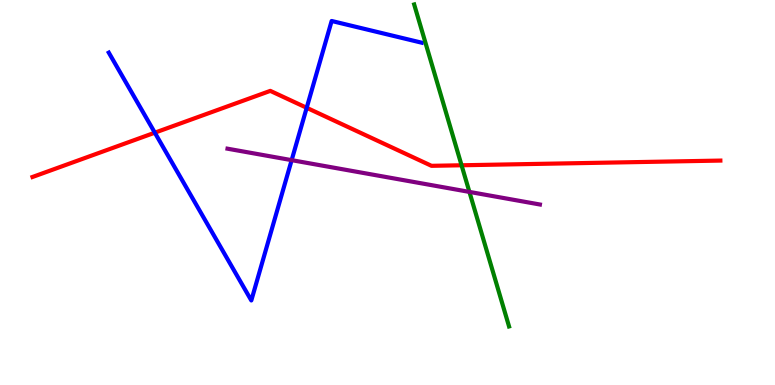[{'lines': ['blue', 'red'], 'intersections': [{'x': 2.0, 'y': 6.55}, {'x': 3.96, 'y': 7.2}]}, {'lines': ['green', 'red'], 'intersections': [{'x': 5.96, 'y': 5.71}]}, {'lines': ['purple', 'red'], 'intersections': []}, {'lines': ['blue', 'green'], 'intersections': []}, {'lines': ['blue', 'purple'], 'intersections': [{'x': 3.76, 'y': 5.84}]}, {'lines': ['green', 'purple'], 'intersections': [{'x': 6.06, 'y': 5.02}]}]